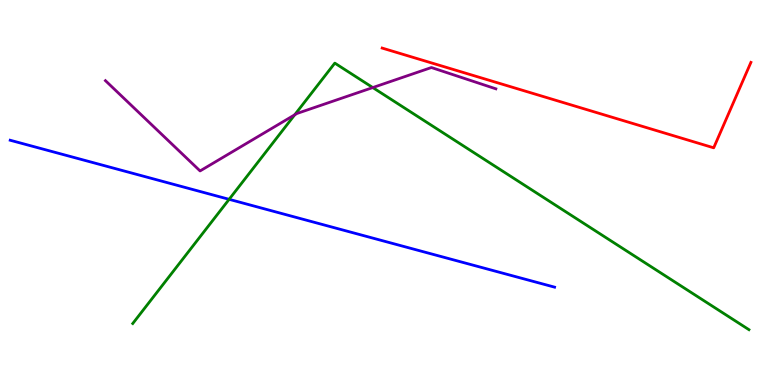[{'lines': ['blue', 'red'], 'intersections': []}, {'lines': ['green', 'red'], 'intersections': []}, {'lines': ['purple', 'red'], 'intersections': []}, {'lines': ['blue', 'green'], 'intersections': [{'x': 2.96, 'y': 4.82}]}, {'lines': ['blue', 'purple'], 'intersections': []}, {'lines': ['green', 'purple'], 'intersections': [{'x': 3.8, 'y': 7.02}, {'x': 4.81, 'y': 7.73}]}]